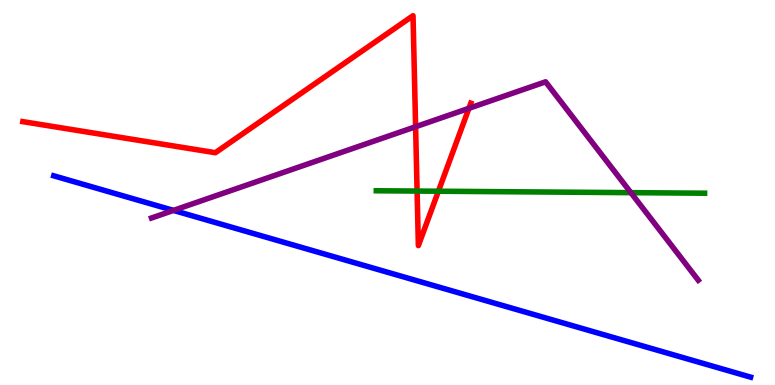[{'lines': ['blue', 'red'], 'intersections': []}, {'lines': ['green', 'red'], 'intersections': [{'x': 5.38, 'y': 5.04}, {'x': 5.66, 'y': 5.03}]}, {'lines': ['purple', 'red'], 'intersections': [{'x': 5.36, 'y': 6.71}, {'x': 6.05, 'y': 7.19}]}, {'lines': ['blue', 'green'], 'intersections': []}, {'lines': ['blue', 'purple'], 'intersections': [{'x': 2.24, 'y': 4.53}]}, {'lines': ['green', 'purple'], 'intersections': [{'x': 8.14, 'y': 5.0}]}]